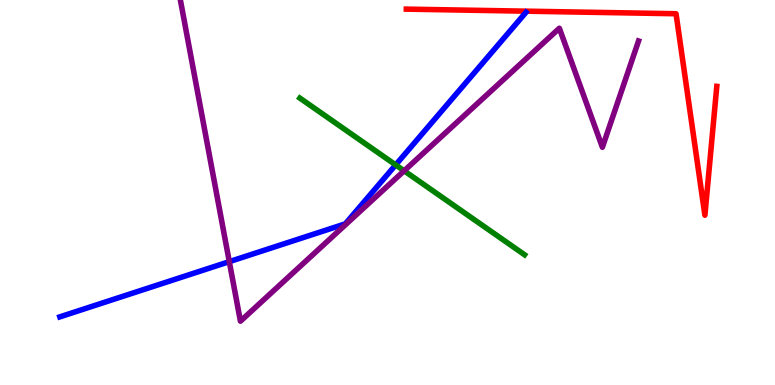[{'lines': ['blue', 'red'], 'intersections': []}, {'lines': ['green', 'red'], 'intersections': []}, {'lines': ['purple', 'red'], 'intersections': []}, {'lines': ['blue', 'green'], 'intersections': [{'x': 5.11, 'y': 5.72}]}, {'lines': ['blue', 'purple'], 'intersections': [{'x': 2.96, 'y': 3.2}]}, {'lines': ['green', 'purple'], 'intersections': [{'x': 5.21, 'y': 5.56}]}]